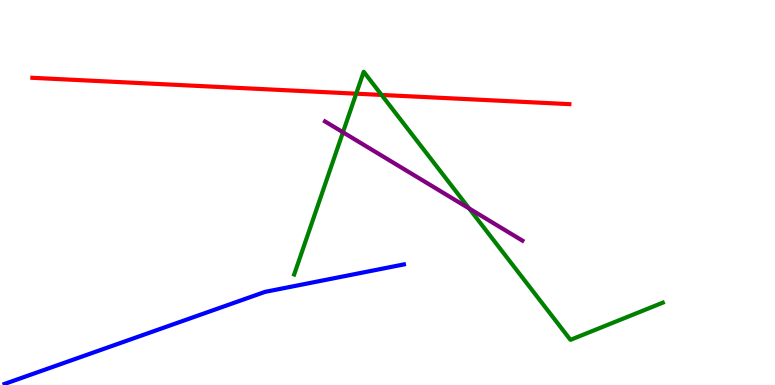[{'lines': ['blue', 'red'], 'intersections': []}, {'lines': ['green', 'red'], 'intersections': [{'x': 4.6, 'y': 7.57}, {'x': 4.92, 'y': 7.53}]}, {'lines': ['purple', 'red'], 'intersections': []}, {'lines': ['blue', 'green'], 'intersections': []}, {'lines': ['blue', 'purple'], 'intersections': []}, {'lines': ['green', 'purple'], 'intersections': [{'x': 4.43, 'y': 6.56}, {'x': 6.05, 'y': 4.59}]}]